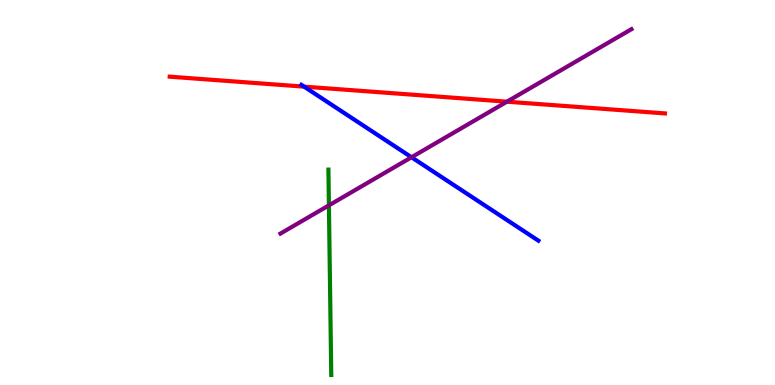[{'lines': ['blue', 'red'], 'intersections': [{'x': 3.92, 'y': 7.75}]}, {'lines': ['green', 'red'], 'intersections': []}, {'lines': ['purple', 'red'], 'intersections': [{'x': 6.54, 'y': 7.36}]}, {'lines': ['blue', 'green'], 'intersections': []}, {'lines': ['blue', 'purple'], 'intersections': [{'x': 5.31, 'y': 5.92}]}, {'lines': ['green', 'purple'], 'intersections': [{'x': 4.24, 'y': 4.67}]}]